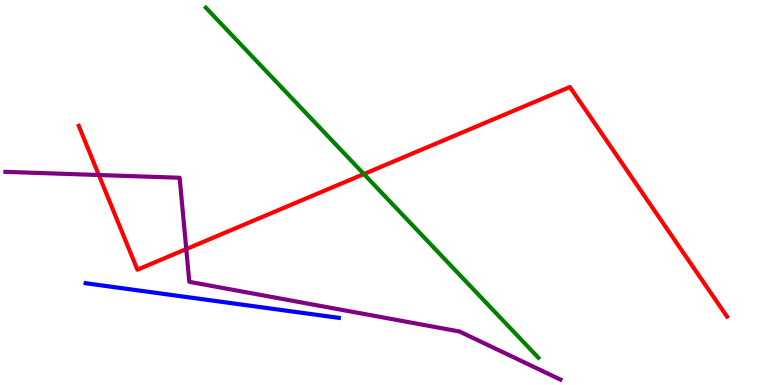[{'lines': ['blue', 'red'], 'intersections': []}, {'lines': ['green', 'red'], 'intersections': [{'x': 4.7, 'y': 5.48}]}, {'lines': ['purple', 'red'], 'intersections': [{'x': 1.28, 'y': 5.45}, {'x': 2.4, 'y': 3.53}]}, {'lines': ['blue', 'green'], 'intersections': []}, {'lines': ['blue', 'purple'], 'intersections': []}, {'lines': ['green', 'purple'], 'intersections': []}]